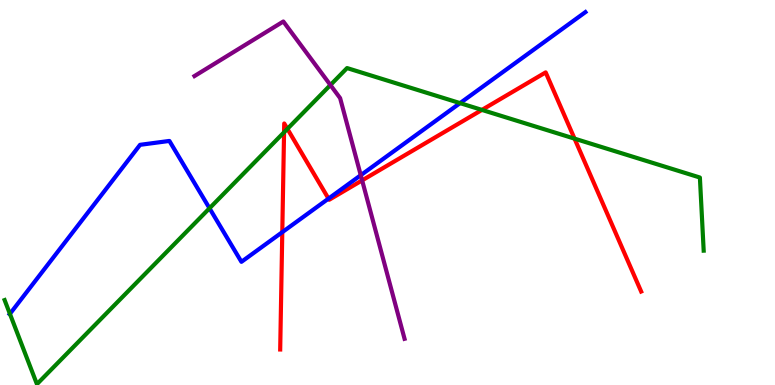[{'lines': ['blue', 'red'], 'intersections': [{'x': 3.64, 'y': 3.97}, {'x': 4.24, 'y': 4.84}]}, {'lines': ['green', 'red'], 'intersections': [{'x': 3.67, 'y': 6.56}, {'x': 3.71, 'y': 6.65}, {'x': 6.22, 'y': 7.15}, {'x': 7.41, 'y': 6.4}]}, {'lines': ['purple', 'red'], 'intersections': [{'x': 4.67, 'y': 5.32}]}, {'lines': ['blue', 'green'], 'intersections': [{'x': 0.128, 'y': 1.85}, {'x': 2.7, 'y': 4.59}, {'x': 5.94, 'y': 7.32}]}, {'lines': ['blue', 'purple'], 'intersections': [{'x': 4.65, 'y': 5.45}]}, {'lines': ['green', 'purple'], 'intersections': [{'x': 4.26, 'y': 7.79}]}]